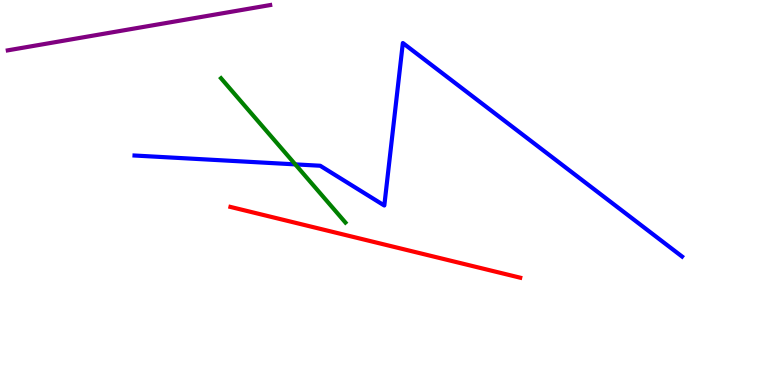[{'lines': ['blue', 'red'], 'intersections': []}, {'lines': ['green', 'red'], 'intersections': []}, {'lines': ['purple', 'red'], 'intersections': []}, {'lines': ['blue', 'green'], 'intersections': [{'x': 3.81, 'y': 5.73}]}, {'lines': ['blue', 'purple'], 'intersections': []}, {'lines': ['green', 'purple'], 'intersections': []}]